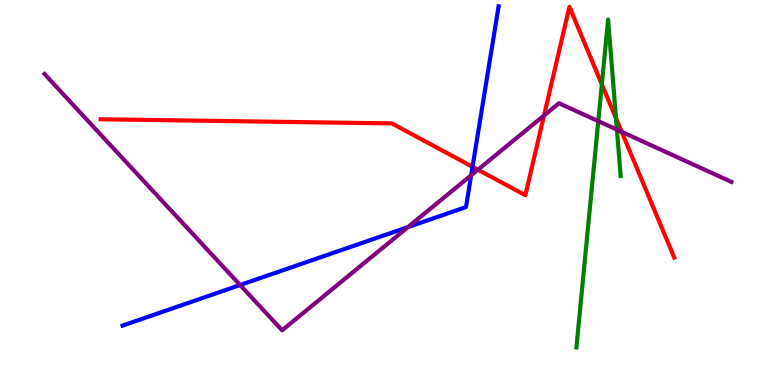[{'lines': ['blue', 'red'], 'intersections': [{'x': 6.1, 'y': 5.67}]}, {'lines': ['green', 'red'], 'intersections': [{'x': 7.77, 'y': 7.81}, {'x': 7.95, 'y': 6.93}]}, {'lines': ['purple', 'red'], 'intersections': [{'x': 6.17, 'y': 5.59}, {'x': 7.02, 'y': 7.0}, {'x': 8.02, 'y': 6.58}]}, {'lines': ['blue', 'green'], 'intersections': []}, {'lines': ['blue', 'purple'], 'intersections': [{'x': 3.1, 'y': 2.6}, {'x': 5.26, 'y': 4.1}, {'x': 6.08, 'y': 5.45}]}, {'lines': ['green', 'purple'], 'intersections': [{'x': 7.72, 'y': 6.85}, {'x': 7.96, 'y': 6.63}]}]